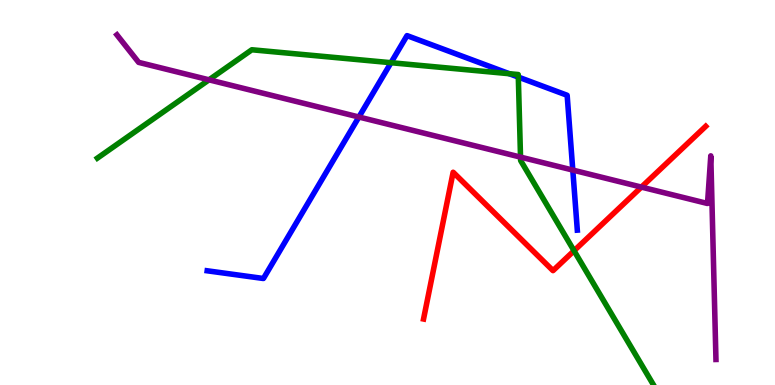[{'lines': ['blue', 'red'], 'intersections': []}, {'lines': ['green', 'red'], 'intersections': [{'x': 7.41, 'y': 3.49}]}, {'lines': ['purple', 'red'], 'intersections': [{'x': 8.28, 'y': 5.14}]}, {'lines': ['blue', 'green'], 'intersections': [{'x': 5.05, 'y': 8.37}, {'x': 6.57, 'y': 8.09}, {'x': 6.69, 'y': 8.0}]}, {'lines': ['blue', 'purple'], 'intersections': [{'x': 4.63, 'y': 6.96}, {'x': 7.39, 'y': 5.58}]}, {'lines': ['green', 'purple'], 'intersections': [{'x': 2.7, 'y': 7.93}, {'x': 6.72, 'y': 5.92}]}]